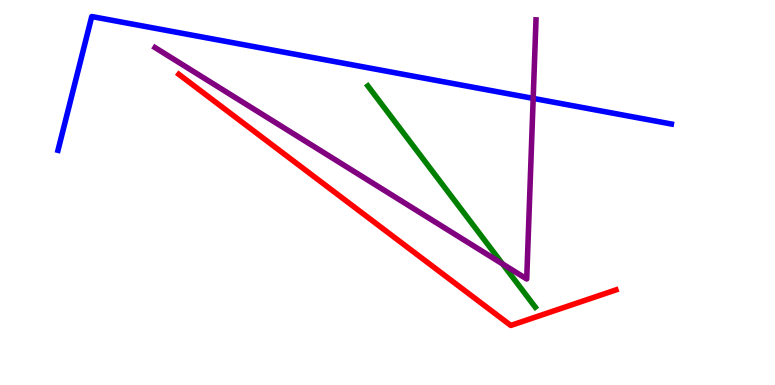[{'lines': ['blue', 'red'], 'intersections': []}, {'lines': ['green', 'red'], 'intersections': []}, {'lines': ['purple', 'red'], 'intersections': []}, {'lines': ['blue', 'green'], 'intersections': []}, {'lines': ['blue', 'purple'], 'intersections': [{'x': 6.88, 'y': 7.44}]}, {'lines': ['green', 'purple'], 'intersections': [{'x': 6.48, 'y': 3.14}]}]